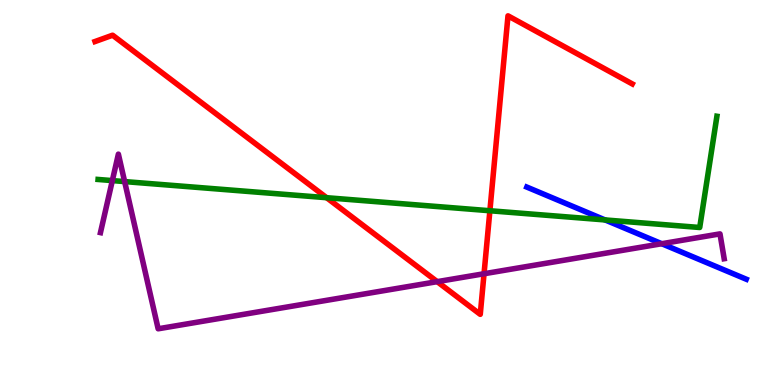[{'lines': ['blue', 'red'], 'intersections': []}, {'lines': ['green', 'red'], 'intersections': [{'x': 4.21, 'y': 4.86}, {'x': 6.32, 'y': 4.53}]}, {'lines': ['purple', 'red'], 'intersections': [{'x': 5.64, 'y': 2.68}, {'x': 6.25, 'y': 2.89}]}, {'lines': ['blue', 'green'], 'intersections': [{'x': 7.81, 'y': 4.29}]}, {'lines': ['blue', 'purple'], 'intersections': [{'x': 8.54, 'y': 3.67}]}, {'lines': ['green', 'purple'], 'intersections': [{'x': 1.45, 'y': 5.31}, {'x': 1.61, 'y': 5.28}]}]